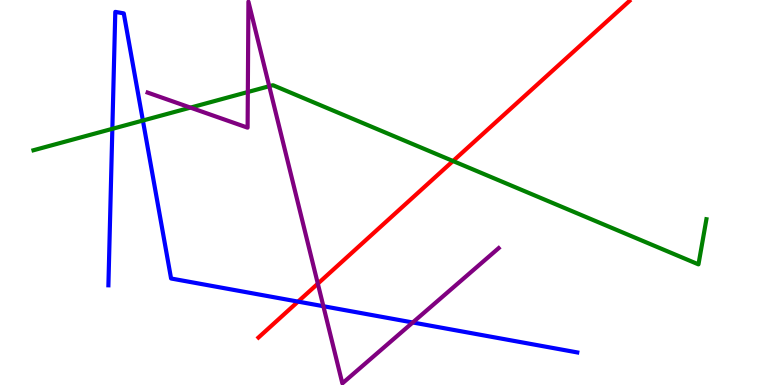[{'lines': ['blue', 'red'], 'intersections': [{'x': 3.85, 'y': 2.17}]}, {'lines': ['green', 'red'], 'intersections': [{'x': 5.85, 'y': 5.82}]}, {'lines': ['purple', 'red'], 'intersections': [{'x': 4.1, 'y': 2.63}]}, {'lines': ['blue', 'green'], 'intersections': [{'x': 1.45, 'y': 6.65}, {'x': 1.84, 'y': 6.87}]}, {'lines': ['blue', 'purple'], 'intersections': [{'x': 4.17, 'y': 2.05}, {'x': 5.33, 'y': 1.62}]}, {'lines': ['green', 'purple'], 'intersections': [{'x': 2.46, 'y': 7.2}, {'x': 3.2, 'y': 7.61}, {'x': 3.47, 'y': 7.76}]}]